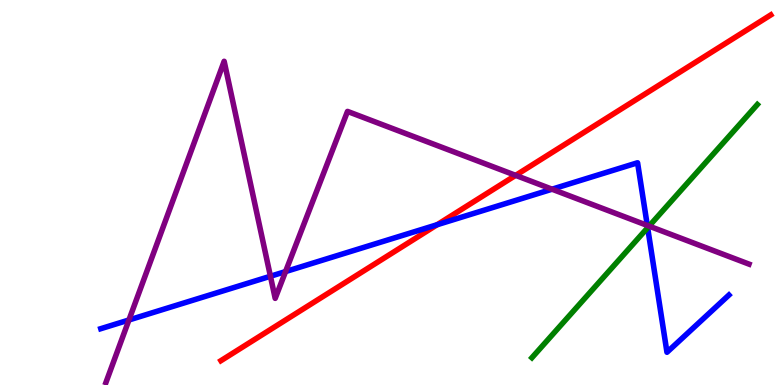[{'lines': ['blue', 'red'], 'intersections': [{'x': 5.64, 'y': 4.16}]}, {'lines': ['green', 'red'], 'intersections': []}, {'lines': ['purple', 'red'], 'intersections': [{'x': 6.65, 'y': 5.45}]}, {'lines': ['blue', 'green'], 'intersections': [{'x': 8.36, 'y': 4.09}]}, {'lines': ['blue', 'purple'], 'intersections': [{'x': 1.66, 'y': 1.69}, {'x': 3.49, 'y': 2.82}, {'x': 3.68, 'y': 2.95}, {'x': 7.12, 'y': 5.09}, {'x': 8.35, 'y': 4.14}]}, {'lines': ['green', 'purple'], 'intersections': [{'x': 8.38, 'y': 4.13}]}]